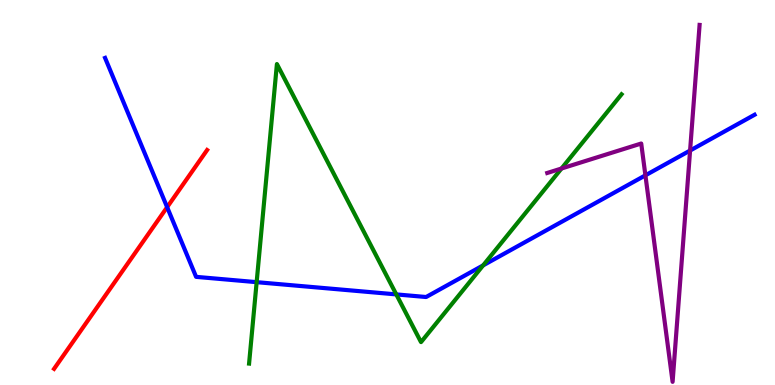[{'lines': ['blue', 'red'], 'intersections': [{'x': 2.16, 'y': 4.62}]}, {'lines': ['green', 'red'], 'intersections': []}, {'lines': ['purple', 'red'], 'intersections': []}, {'lines': ['blue', 'green'], 'intersections': [{'x': 3.31, 'y': 2.67}, {'x': 5.11, 'y': 2.35}, {'x': 6.23, 'y': 3.11}]}, {'lines': ['blue', 'purple'], 'intersections': [{'x': 8.33, 'y': 5.45}, {'x': 8.9, 'y': 6.09}]}, {'lines': ['green', 'purple'], 'intersections': [{'x': 7.25, 'y': 5.62}]}]